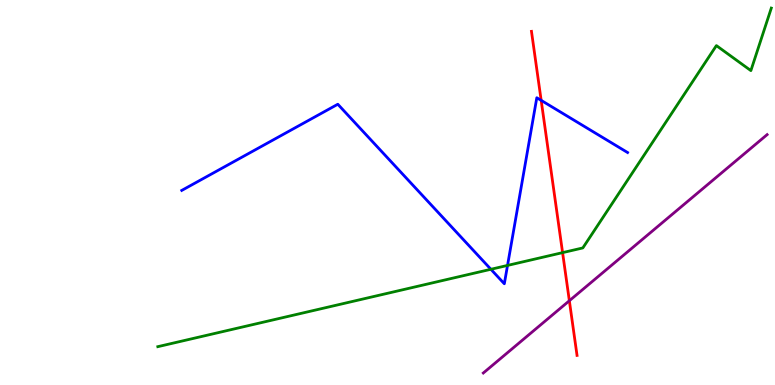[{'lines': ['blue', 'red'], 'intersections': [{'x': 6.98, 'y': 7.39}]}, {'lines': ['green', 'red'], 'intersections': [{'x': 7.26, 'y': 3.44}]}, {'lines': ['purple', 'red'], 'intersections': [{'x': 7.35, 'y': 2.19}]}, {'lines': ['blue', 'green'], 'intersections': [{'x': 6.33, 'y': 3.01}, {'x': 6.55, 'y': 3.11}]}, {'lines': ['blue', 'purple'], 'intersections': []}, {'lines': ['green', 'purple'], 'intersections': []}]